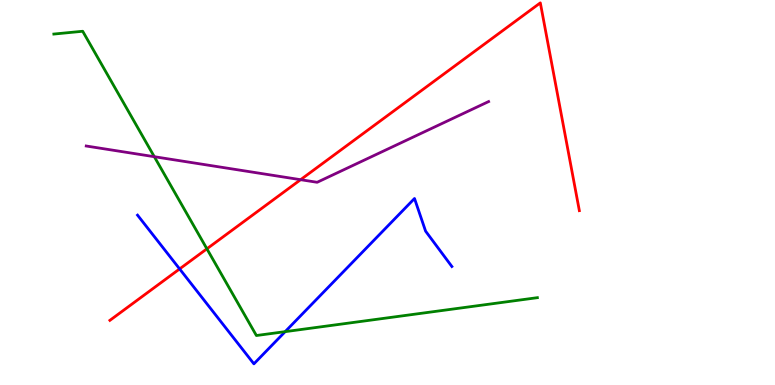[{'lines': ['blue', 'red'], 'intersections': [{'x': 2.32, 'y': 3.01}]}, {'lines': ['green', 'red'], 'intersections': [{'x': 2.67, 'y': 3.54}]}, {'lines': ['purple', 'red'], 'intersections': [{'x': 3.88, 'y': 5.33}]}, {'lines': ['blue', 'green'], 'intersections': [{'x': 3.68, 'y': 1.39}]}, {'lines': ['blue', 'purple'], 'intersections': []}, {'lines': ['green', 'purple'], 'intersections': [{'x': 1.99, 'y': 5.93}]}]